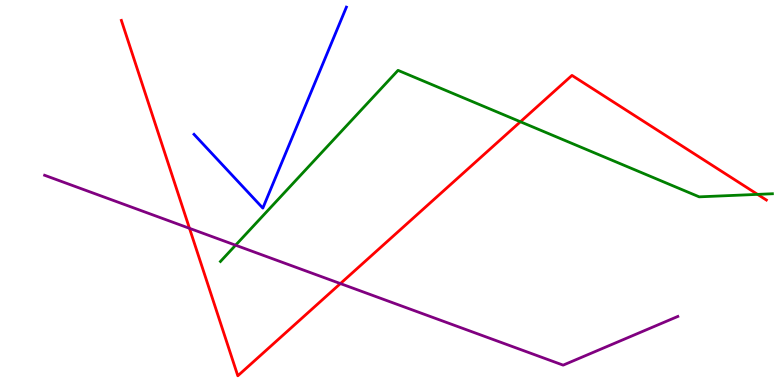[{'lines': ['blue', 'red'], 'intersections': []}, {'lines': ['green', 'red'], 'intersections': [{'x': 6.71, 'y': 6.84}, {'x': 9.78, 'y': 4.95}]}, {'lines': ['purple', 'red'], 'intersections': [{'x': 2.45, 'y': 4.07}, {'x': 4.39, 'y': 2.63}]}, {'lines': ['blue', 'green'], 'intersections': []}, {'lines': ['blue', 'purple'], 'intersections': []}, {'lines': ['green', 'purple'], 'intersections': [{'x': 3.04, 'y': 3.63}]}]